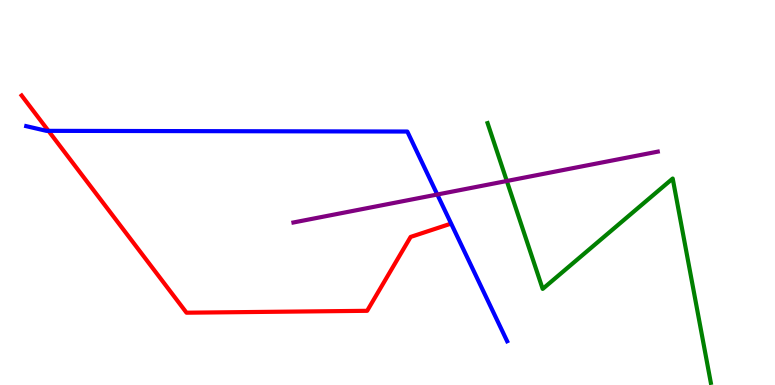[{'lines': ['blue', 'red'], 'intersections': [{'x': 0.625, 'y': 6.6}]}, {'lines': ['green', 'red'], 'intersections': []}, {'lines': ['purple', 'red'], 'intersections': []}, {'lines': ['blue', 'green'], 'intersections': []}, {'lines': ['blue', 'purple'], 'intersections': [{'x': 5.64, 'y': 4.95}]}, {'lines': ['green', 'purple'], 'intersections': [{'x': 6.54, 'y': 5.3}]}]